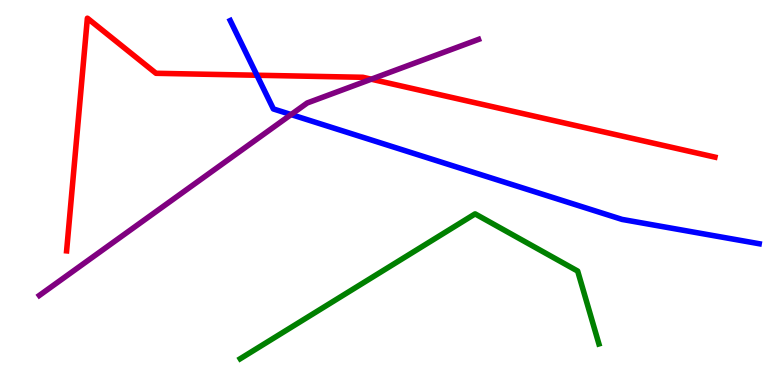[{'lines': ['blue', 'red'], 'intersections': [{'x': 3.32, 'y': 8.05}]}, {'lines': ['green', 'red'], 'intersections': []}, {'lines': ['purple', 'red'], 'intersections': [{'x': 4.79, 'y': 7.94}]}, {'lines': ['blue', 'green'], 'intersections': []}, {'lines': ['blue', 'purple'], 'intersections': [{'x': 3.76, 'y': 7.02}]}, {'lines': ['green', 'purple'], 'intersections': []}]